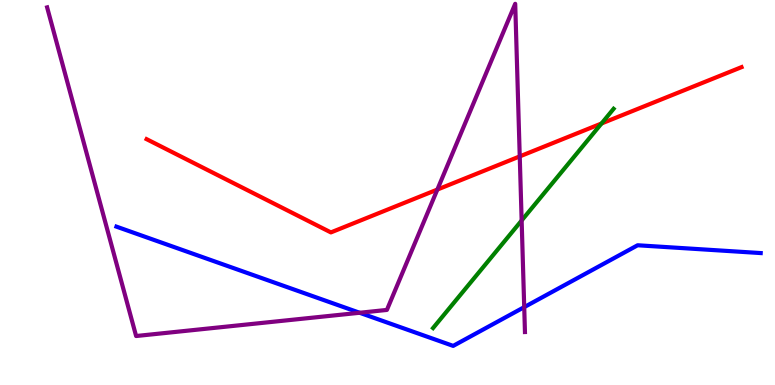[{'lines': ['blue', 'red'], 'intersections': []}, {'lines': ['green', 'red'], 'intersections': [{'x': 7.76, 'y': 6.79}]}, {'lines': ['purple', 'red'], 'intersections': [{'x': 5.64, 'y': 5.08}, {'x': 6.71, 'y': 5.94}]}, {'lines': ['blue', 'green'], 'intersections': []}, {'lines': ['blue', 'purple'], 'intersections': [{'x': 4.64, 'y': 1.88}, {'x': 6.76, 'y': 2.02}]}, {'lines': ['green', 'purple'], 'intersections': [{'x': 6.73, 'y': 4.27}]}]